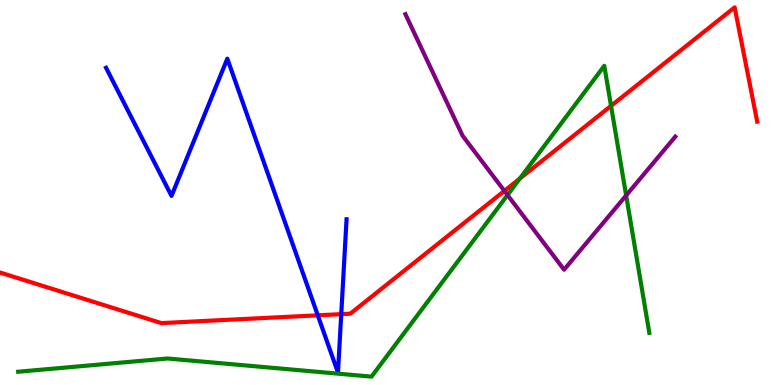[{'lines': ['blue', 'red'], 'intersections': [{'x': 4.1, 'y': 1.81}, {'x': 4.4, 'y': 1.84}]}, {'lines': ['green', 'red'], 'intersections': [{'x': 6.71, 'y': 5.36}, {'x': 7.88, 'y': 7.25}]}, {'lines': ['purple', 'red'], 'intersections': [{'x': 6.51, 'y': 5.04}]}, {'lines': ['blue', 'green'], 'intersections': []}, {'lines': ['blue', 'purple'], 'intersections': []}, {'lines': ['green', 'purple'], 'intersections': [{'x': 6.55, 'y': 4.93}, {'x': 8.08, 'y': 4.92}]}]